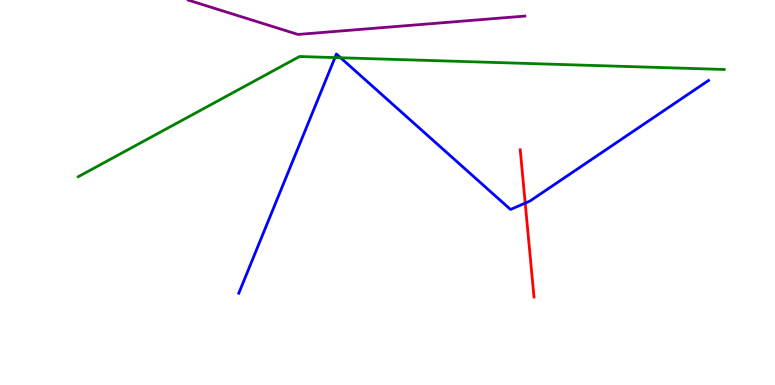[{'lines': ['blue', 'red'], 'intersections': [{'x': 6.78, 'y': 4.72}]}, {'lines': ['green', 'red'], 'intersections': []}, {'lines': ['purple', 'red'], 'intersections': []}, {'lines': ['blue', 'green'], 'intersections': [{'x': 4.32, 'y': 8.5}, {'x': 4.39, 'y': 8.5}]}, {'lines': ['blue', 'purple'], 'intersections': []}, {'lines': ['green', 'purple'], 'intersections': []}]